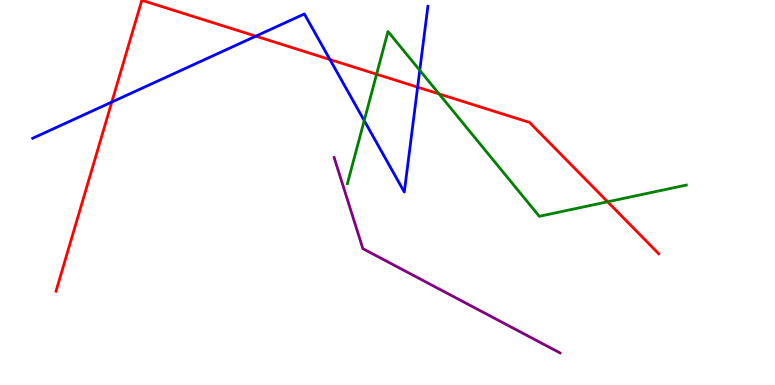[{'lines': ['blue', 'red'], 'intersections': [{'x': 1.44, 'y': 7.35}, {'x': 3.3, 'y': 9.06}, {'x': 4.26, 'y': 8.45}, {'x': 5.39, 'y': 7.74}]}, {'lines': ['green', 'red'], 'intersections': [{'x': 4.86, 'y': 8.07}, {'x': 5.67, 'y': 7.56}, {'x': 7.84, 'y': 4.76}]}, {'lines': ['purple', 'red'], 'intersections': []}, {'lines': ['blue', 'green'], 'intersections': [{'x': 4.7, 'y': 6.87}, {'x': 5.42, 'y': 8.17}]}, {'lines': ['blue', 'purple'], 'intersections': []}, {'lines': ['green', 'purple'], 'intersections': []}]